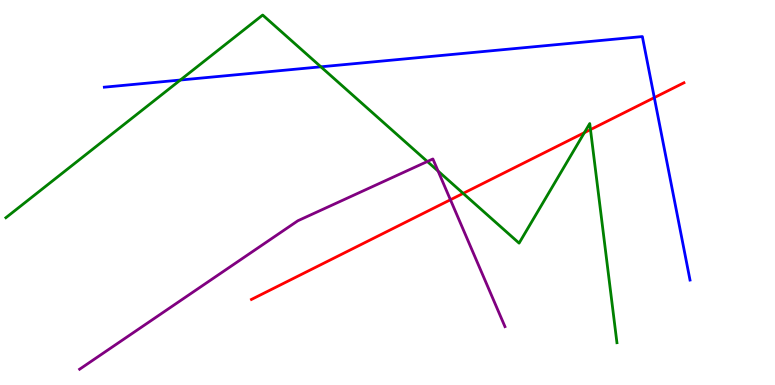[{'lines': ['blue', 'red'], 'intersections': [{'x': 8.44, 'y': 7.46}]}, {'lines': ['green', 'red'], 'intersections': [{'x': 5.98, 'y': 4.98}, {'x': 7.54, 'y': 6.55}, {'x': 7.62, 'y': 6.63}]}, {'lines': ['purple', 'red'], 'intersections': [{'x': 5.81, 'y': 4.81}]}, {'lines': ['blue', 'green'], 'intersections': [{'x': 2.33, 'y': 7.92}, {'x': 4.14, 'y': 8.26}]}, {'lines': ['blue', 'purple'], 'intersections': []}, {'lines': ['green', 'purple'], 'intersections': [{'x': 5.51, 'y': 5.81}, {'x': 5.65, 'y': 5.56}]}]